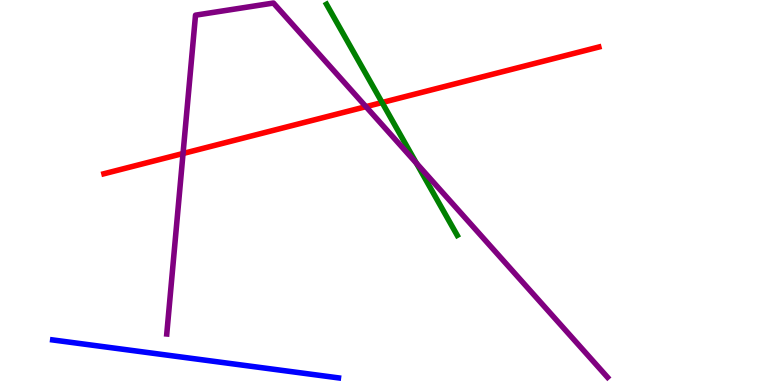[{'lines': ['blue', 'red'], 'intersections': []}, {'lines': ['green', 'red'], 'intersections': [{'x': 4.93, 'y': 7.34}]}, {'lines': ['purple', 'red'], 'intersections': [{'x': 2.36, 'y': 6.01}, {'x': 4.72, 'y': 7.23}]}, {'lines': ['blue', 'green'], 'intersections': []}, {'lines': ['blue', 'purple'], 'intersections': []}, {'lines': ['green', 'purple'], 'intersections': [{'x': 5.37, 'y': 5.76}]}]